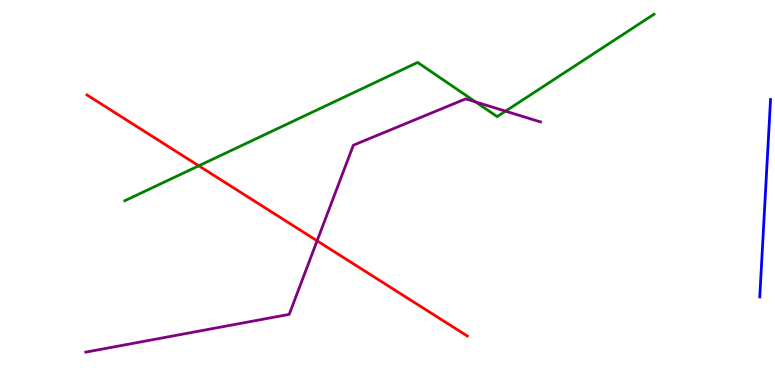[{'lines': ['blue', 'red'], 'intersections': []}, {'lines': ['green', 'red'], 'intersections': [{'x': 2.56, 'y': 5.69}]}, {'lines': ['purple', 'red'], 'intersections': [{'x': 4.09, 'y': 3.75}]}, {'lines': ['blue', 'green'], 'intersections': []}, {'lines': ['blue', 'purple'], 'intersections': []}, {'lines': ['green', 'purple'], 'intersections': [{'x': 6.14, 'y': 7.35}, {'x': 6.52, 'y': 7.11}]}]